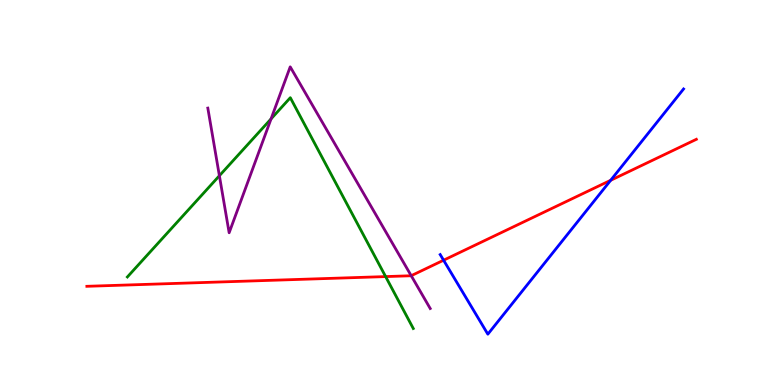[{'lines': ['blue', 'red'], 'intersections': [{'x': 5.72, 'y': 3.24}, {'x': 7.88, 'y': 5.32}]}, {'lines': ['green', 'red'], 'intersections': [{'x': 4.98, 'y': 2.82}]}, {'lines': ['purple', 'red'], 'intersections': [{'x': 5.31, 'y': 2.84}]}, {'lines': ['blue', 'green'], 'intersections': []}, {'lines': ['blue', 'purple'], 'intersections': []}, {'lines': ['green', 'purple'], 'intersections': [{'x': 2.83, 'y': 5.44}, {'x': 3.5, 'y': 6.91}]}]